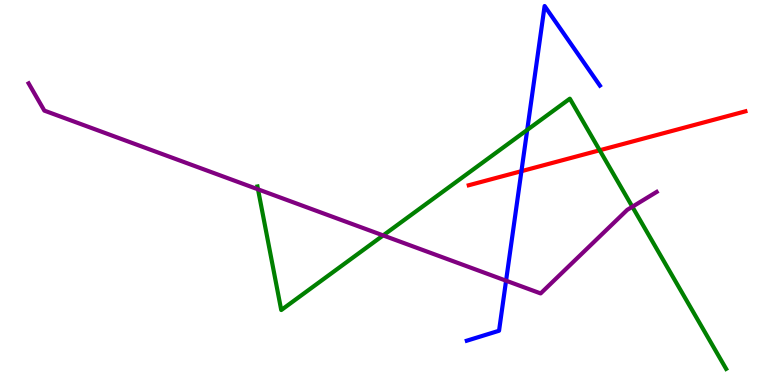[{'lines': ['blue', 'red'], 'intersections': [{'x': 6.73, 'y': 5.55}]}, {'lines': ['green', 'red'], 'intersections': [{'x': 7.74, 'y': 6.1}]}, {'lines': ['purple', 'red'], 'intersections': []}, {'lines': ['blue', 'green'], 'intersections': [{'x': 6.8, 'y': 6.63}]}, {'lines': ['blue', 'purple'], 'intersections': [{'x': 6.53, 'y': 2.71}]}, {'lines': ['green', 'purple'], 'intersections': [{'x': 3.33, 'y': 5.08}, {'x': 4.94, 'y': 3.89}, {'x': 8.16, 'y': 4.63}]}]